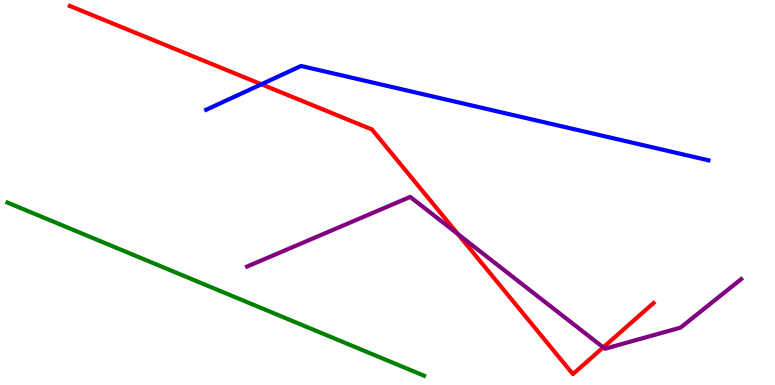[{'lines': ['blue', 'red'], 'intersections': [{'x': 3.37, 'y': 7.81}]}, {'lines': ['green', 'red'], 'intersections': []}, {'lines': ['purple', 'red'], 'intersections': [{'x': 5.91, 'y': 3.92}, {'x': 7.78, 'y': 0.978}]}, {'lines': ['blue', 'green'], 'intersections': []}, {'lines': ['blue', 'purple'], 'intersections': []}, {'lines': ['green', 'purple'], 'intersections': []}]